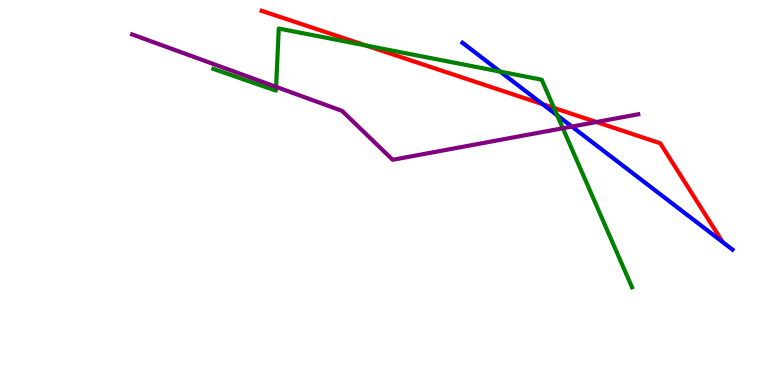[{'lines': ['blue', 'red'], 'intersections': [{'x': 7.0, 'y': 7.29}]}, {'lines': ['green', 'red'], 'intersections': [{'x': 4.72, 'y': 8.82}, {'x': 7.15, 'y': 7.2}]}, {'lines': ['purple', 'red'], 'intersections': [{'x': 7.7, 'y': 6.83}]}, {'lines': ['blue', 'green'], 'intersections': [{'x': 6.45, 'y': 8.14}, {'x': 7.19, 'y': 7.0}]}, {'lines': ['blue', 'purple'], 'intersections': [{'x': 7.38, 'y': 6.71}]}, {'lines': ['green', 'purple'], 'intersections': [{'x': 3.56, 'y': 7.74}, {'x': 7.26, 'y': 6.67}]}]